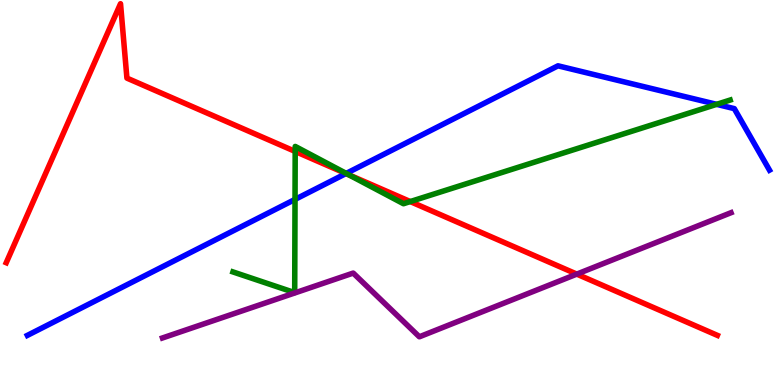[{'lines': ['blue', 'red'], 'intersections': [{'x': 4.46, 'y': 5.49}]}, {'lines': ['green', 'red'], 'intersections': [{'x': 3.81, 'y': 6.07}, {'x': 4.5, 'y': 5.46}, {'x': 5.29, 'y': 4.76}]}, {'lines': ['purple', 'red'], 'intersections': [{'x': 7.44, 'y': 2.88}]}, {'lines': ['blue', 'green'], 'intersections': [{'x': 3.81, 'y': 4.82}, {'x': 4.47, 'y': 5.5}, {'x': 9.25, 'y': 7.29}]}, {'lines': ['blue', 'purple'], 'intersections': []}, {'lines': ['green', 'purple'], 'intersections': []}]